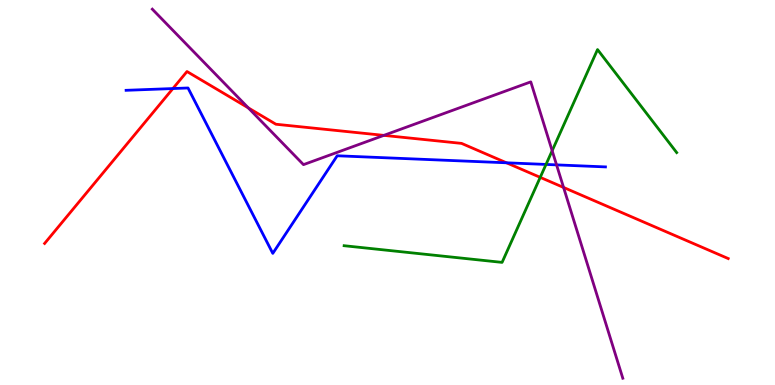[{'lines': ['blue', 'red'], 'intersections': [{'x': 2.23, 'y': 7.7}, {'x': 6.54, 'y': 5.77}]}, {'lines': ['green', 'red'], 'intersections': [{'x': 6.97, 'y': 5.39}]}, {'lines': ['purple', 'red'], 'intersections': [{'x': 3.2, 'y': 7.2}, {'x': 4.95, 'y': 6.48}, {'x': 7.27, 'y': 5.13}]}, {'lines': ['blue', 'green'], 'intersections': [{'x': 7.05, 'y': 5.73}]}, {'lines': ['blue', 'purple'], 'intersections': [{'x': 7.18, 'y': 5.72}]}, {'lines': ['green', 'purple'], 'intersections': [{'x': 7.12, 'y': 6.08}]}]